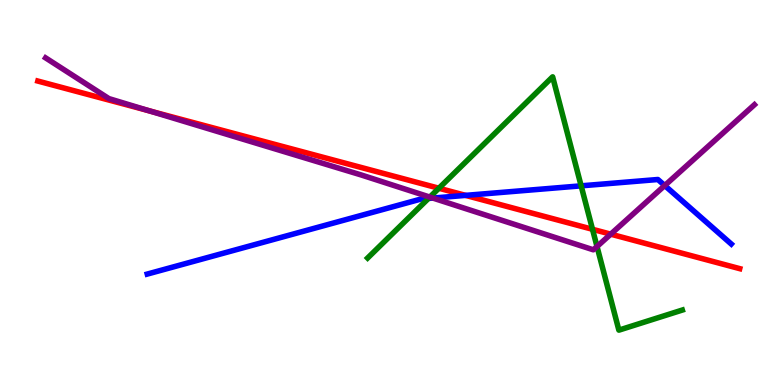[{'lines': ['blue', 'red'], 'intersections': [{'x': 6.01, 'y': 4.93}]}, {'lines': ['green', 'red'], 'intersections': [{'x': 5.66, 'y': 5.11}, {'x': 7.65, 'y': 4.04}]}, {'lines': ['purple', 'red'], 'intersections': [{'x': 1.93, 'y': 7.12}, {'x': 7.88, 'y': 3.92}]}, {'lines': ['blue', 'green'], 'intersections': [{'x': 5.53, 'y': 4.85}, {'x': 7.5, 'y': 5.17}]}, {'lines': ['blue', 'purple'], 'intersections': [{'x': 5.59, 'y': 4.86}, {'x': 8.58, 'y': 5.18}]}, {'lines': ['green', 'purple'], 'intersections': [{'x': 5.55, 'y': 4.88}, {'x': 7.7, 'y': 3.6}]}]